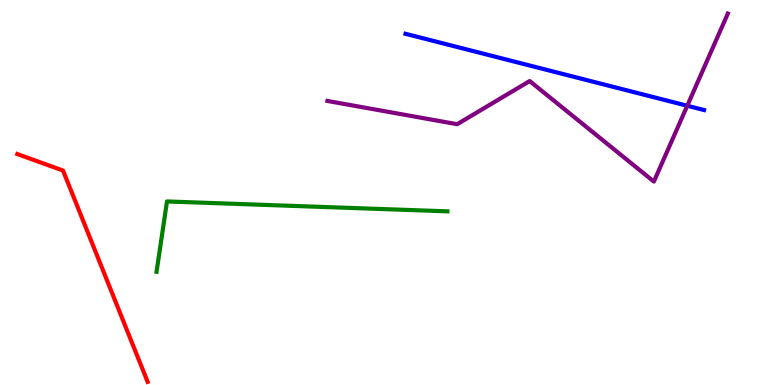[{'lines': ['blue', 'red'], 'intersections': []}, {'lines': ['green', 'red'], 'intersections': []}, {'lines': ['purple', 'red'], 'intersections': []}, {'lines': ['blue', 'green'], 'intersections': []}, {'lines': ['blue', 'purple'], 'intersections': [{'x': 8.87, 'y': 7.25}]}, {'lines': ['green', 'purple'], 'intersections': []}]